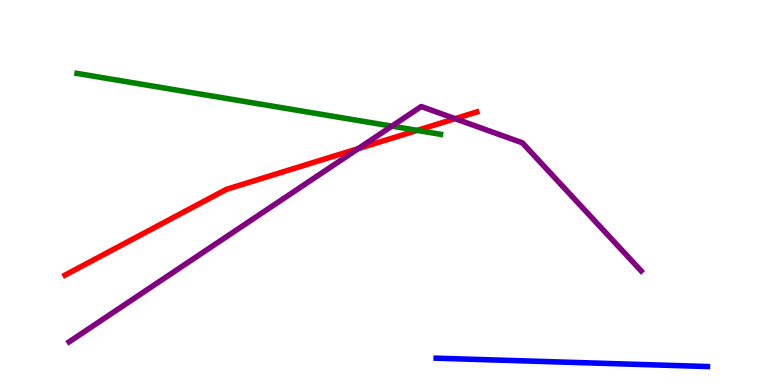[{'lines': ['blue', 'red'], 'intersections': []}, {'lines': ['green', 'red'], 'intersections': [{'x': 5.38, 'y': 6.61}]}, {'lines': ['purple', 'red'], 'intersections': [{'x': 4.62, 'y': 6.14}, {'x': 5.87, 'y': 6.92}]}, {'lines': ['blue', 'green'], 'intersections': []}, {'lines': ['blue', 'purple'], 'intersections': []}, {'lines': ['green', 'purple'], 'intersections': [{'x': 5.06, 'y': 6.72}]}]